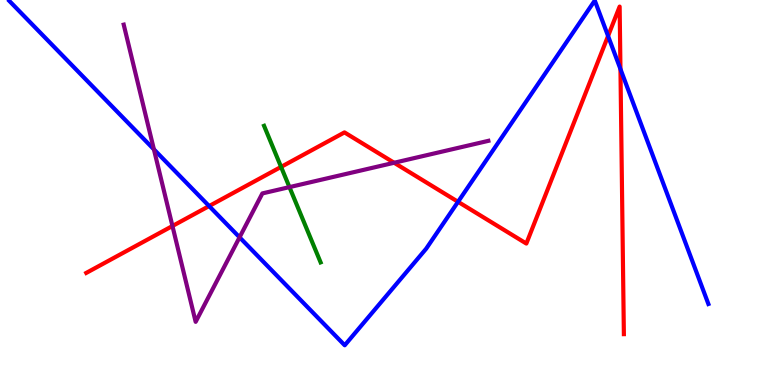[{'lines': ['blue', 'red'], 'intersections': [{'x': 2.7, 'y': 4.65}, {'x': 5.91, 'y': 4.76}, {'x': 7.85, 'y': 9.07}, {'x': 8.01, 'y': 8.21}]}, {'lines': ['green', 'red'], 'intersections': [{'x': 3.63, 'y': 5.66}]}, {'lines': ['purple', 'red'], 'intersections': [{'x': 2.23, 'y': 4.13}, {'x': 5.09, 'y': 5.77}]}, {'lines': ['blue', 'green'], 'intersections': []}, {'lines': ['blue', 'purple'], 'intersections': [{'x': 1.99, 'y': 6.12}, {'x': 3.09, 'y': 3.84}]}, {'lines': ['green', 'purple'], 'intersections': [{'x': 3.73, 'y': 5.14}]}]